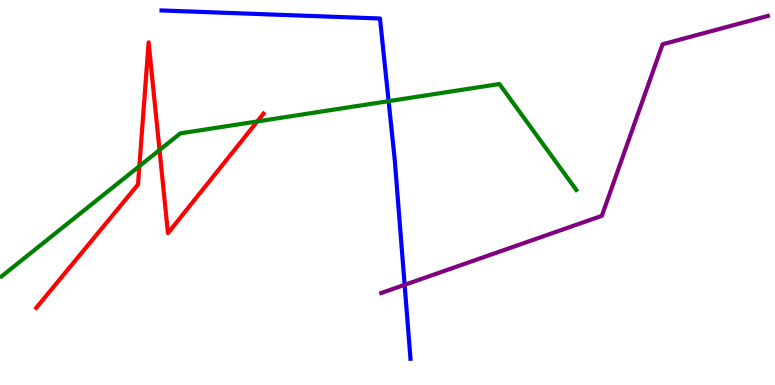[{'lines': ['blue', 'red'], 'intersections': []}, {'lines': ['green', 'red'], 'intersections': [{'x': 1.8, 'y': 5.68}, {'x': 2.06, 'y': 6.1}, {'x': 3.32, 'y': 6.85}]}, {'lines': ['purple', 'red'], 'intersections': []}, {'lines': ['blue', 'green'], 'intersections': [{'x': 5.01, 'y': 7.37}]}, {'lines': ['blue', 'purple'], 'intersections': [{'x': 5.22, 'y': 2.6}]}, {'lines': ['green', 'purple'], 'intersections': []}]